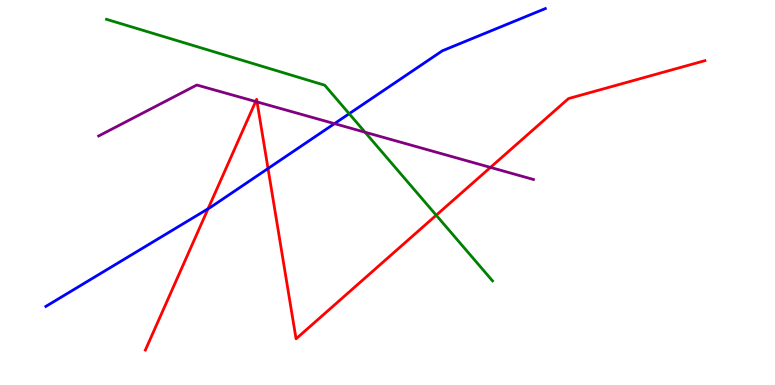[{'lines': ['blue', 'red'], 'intersections': [{'x': 2.68, 'y': 4.58}, {'x': 3.46, 'y': 5.62}]}, {'lines': ['green', 'red'], 'intersections': [{'x': 5.63, 'y': 4.41}]}, {'lines': ['purple', 'red'], 'intersections': [{'x': 3.3, 'y': 7.36}, {'x': 3.32, 'y': 7.35}, {'x': 6.33, 'y': 5.65}]}, {'lines': ['blue', 'green'], 'intersections': [{'x': 4.51, 'y': 7.05}]}, {'lines': ['blue', 'purple'], 'intersections': [{'x': 4.32, 'y': 6.79}]}, {'lines': ['green', 'purple'], 'intersections': [{'x': 4.71, 'y': 6.57}]}]